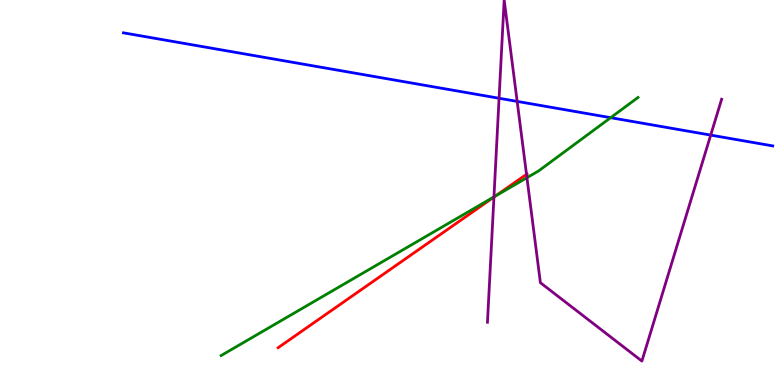[{'lines': ['blue', 'red'], 'intersections': []}, {'lines': ['green', 'red'], 'intersections': [{'x': 6.39, 'y': 4.91}]}, {'lines': ['purple', 'red'], 'intersections': [{'x': 6.37, 'y': 4.88}, {'x': 6.79, 'y': 5.47}]}, {'lines': ['blue', 'green'], 'intersections': [{'x': 7.88, 'y': 6.94}]}, {'lines': ['blue', 'purple'], 'intersections': [{'x': 6.44, 'y': 7.45}, {'x': 6.67, 'y': 7.37}, {'x': 9.17, 'y': 6.49}]}, {'lines': ['green', 'purple'], 'intersections': [{'x': 6.37, 'y': 4.89}, {'x': 6.8, 'y': 5.38}]}]